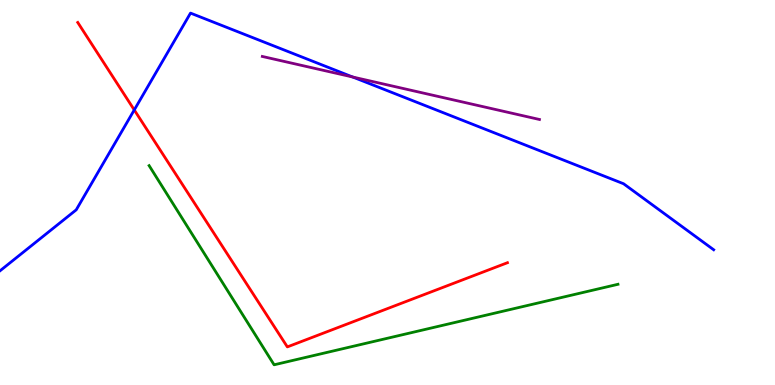[{'lines': ['blue', 'red'], 'intersections': [{'x': 1.73, 'y': 7.14}]}, {'lines': ['green', 'red'], 'intersections': []}, {'lines': ['purple', 'red'], 'intersections': []}, {'lines': ['blue', 'green'], 'intersections': []}, {'lines': ['blue', 'purple'], 'intersections': [{'x': 4.55, 'y': 8.0}]}, {'lines': ['green', 'purple'], 'intersections': []}]